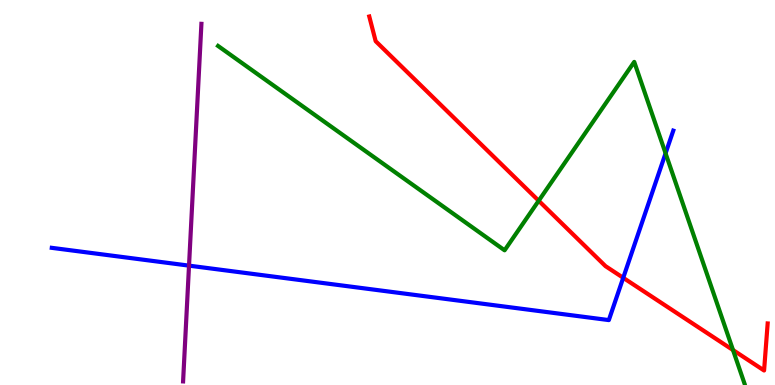[{'lines': ['blue', 'red'], 'intersections': [{'x': 8.04, 'y': 2.78}]}, {'lines': ['green', 'red'], 'intersections': [{'x': 6.95, 'y': 4.79}, {'x': 9.46, 'y': 0.908}]}, {'lines': ['purple', 'red'], 'intersections': []}, {'lines': ['blue', 'green'], 'intersections': [{'x': 8.59, 'y': 6.02}]}, {'lines': ['blue', 'purple'], 'intersections': [{'x': 2.44, 'y': 3.1}]}, {'lines': ['green', 'purple'], 'intersections': []}]